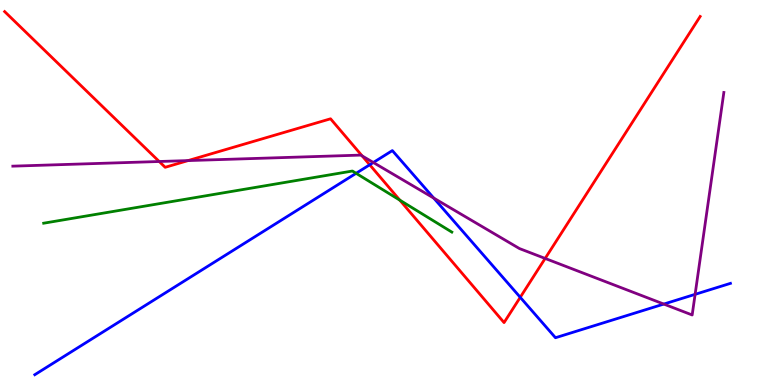[{'lines': ['blue', 'red'], 'intersections': [{'x': 4.77, 'y': 5.72}, {'x': 6.71, 'y': 2.28}]}, {'lines': ['green', 'red'], 'intersections': [{'x': 5.16, 'y': 4.8}]}, {'lines': ['purple', 'red'], 'intersections': [{'x': 2.05, 'y': 5.81}, {'x': 2.43, 'y': 5.83}, {'x': 4.67, 'y': 5.95}, {'x': 7.03, 'y': 3.29}]}, {'lines': ['blue', 'green'], 'intersections': [{'x': 4.59, 'y': 5.5}]}, {'lines': ['blue', 'purple'], 'intersections': [{'x': 4.82, 'y': 5.78}, {'x': 5.6, 'y': 4.86}, {'x': 8.57, 'y': 2.1}, {'x': 8.97, 'y': 2.35}]}, {'lines': ['green', 'purple'], 'intersections': []}]